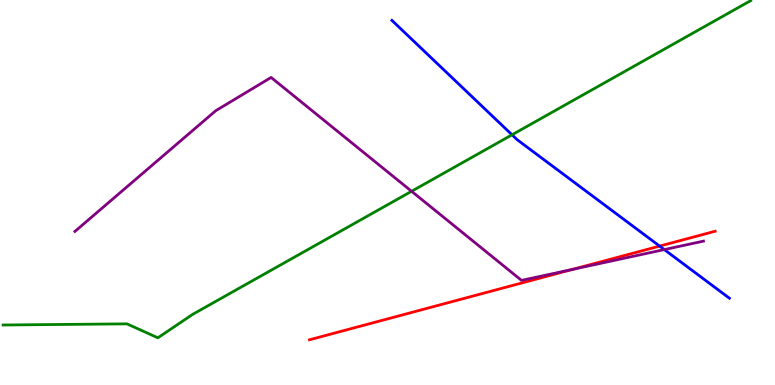[{'lines': ['blue', 'red'], 'intersections': [{'x': 8.51, 'y': 3.61}]}, {'lines': ['green', 'red'], 'intersections': []}, {'lines': ['purple', 'red'], 'intersections': [{'x': 7.39, 'y': 3.0}]}, {'lines': ['blue', 'green'], 'intersections': [{'x': 6.61, 'y': 6.5}]}, {'lines': ['blue', 'purple'], 'intersections': [{'x': 8.57, 'y': 3.52}]}, {'lines': ['green', 'purple'], 'intersections': [{'x': 5.31, 'y': 5.03}]}]